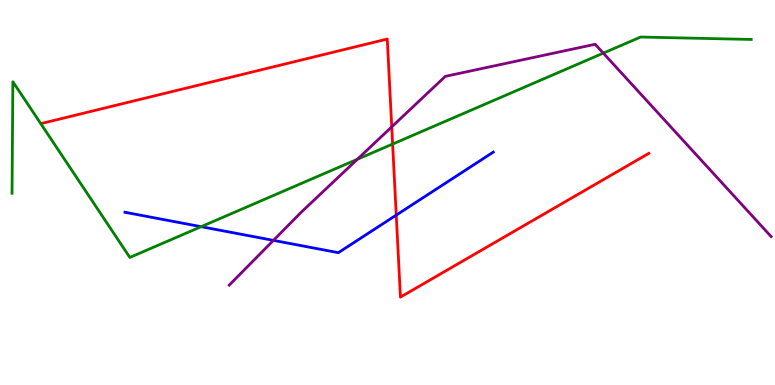[{'lines': ['blue', 'red'], 'intersections': [{'x': 5.11, 'y': 4.41}]}, {'lines': ['green', 'red'], 'intersections': [{'x': 5.07, 'y': 6.26}]}, {'lines': ['purple', 'red'], 'intersections': [{'x': 5.05, 'y': 6.71}]}, {'lines': ['blue', 'green'], 'intersections': [{'x': 2.6, 'y': 4.11}]}, {'lines': ['blue', 'purple'], 'intersections': [{'x': 3.53, 'y': 3.76}]}, {'lines': ['green', 'purple'], 'intersections': [{'x': 4.61, 'y': 5.86}, {'x': 7.78, 'y': 8.62}]}]